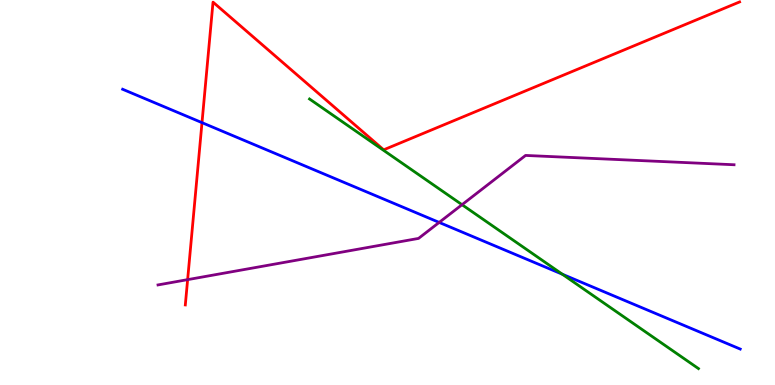[{'lines': ['blue', 'red'], 'intersections': [{'x': 2.61, 'y': 6.81}]}, {'lines': ['green', 'red'], 'intersections': []}, {'lines': ['purple', 'red'], 'intersections': [{'x': 2.42, 'y': 2.74}]}, {'lines': ['blue', 'green'], 'intersections': [{'x': 7.26, 'y': 2.88}]}, {'lines': ['blue', 'purple'], 'intersections': [{'x': 5.67, 'y': 4.22}]}, {'lines': ['green', 'purple'], 'intersections': [{'x': 5.96, 'y': 4.68}]}]